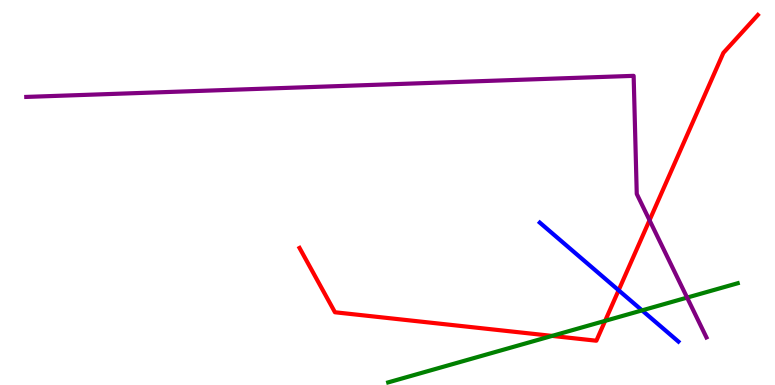[{'lines': ['blue', 'red'], 'intersections': [{'x': 7.98, 'y': 2.46}]}, {'lines': ['green', 'red'], 'intersections': [{'x': 7.12, 'y': 1.28}, {'x': 7.81, 'y': 1.67}]}, {'lines': ['purple', 'red'], 'intersections': [{'x': 8.38, 'y': 4.28}]}, {'lines': ['blue', 'green'], 'intersections': [{'x': 8.28, 'y': 1.94}]}, {'lines': ['blue', 'purple'], 'intersections': []}, {'lines': ['green', 'purple'], 'intersections': [{'x': 8.87, 'y': 2.27}]}]